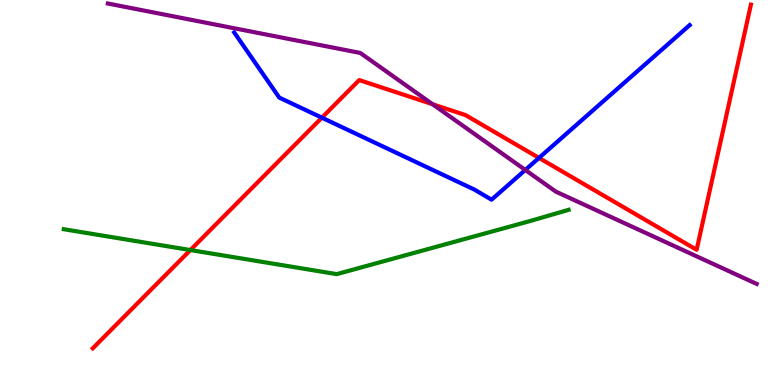[{'lines': ['blue', 'red'], 'intersections': [{'x': 4.15, 'y': 6.94}, {'x': 6.95, 'y': 5.9}]}, {'lines': ['green', 'red'], 'intersections': [{'x': 2.46, 'y': 3.51}]}, {'lines': ['purple', 'red'], 'intersections': [{'x': 5.58, 'y': 7.29}]}, {'lines': ['blue', 'green'], 'intersections': []}, {'lines': ['blue', 'purple'], 'intersections': [{'x': 6.78, 'y': 5.59}]}, {'lines': ['green', 'purple'], 'intersections': []}]